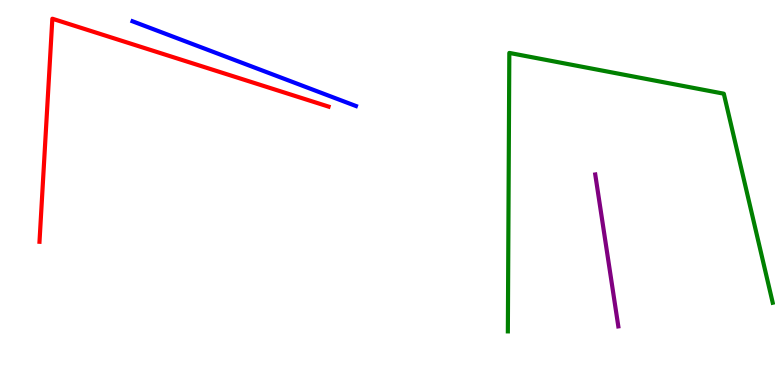[{'lines': ['blue', 'red'], 'intersections': []}, {'lines': ['green', 'red'], 'intersections': []}, {'lines': ['purple', 'red'], 'intersections': []}, {'lines': ['blue', 'green'], 'intersections': []}, {'lines': ['blue', 'purple'], 'intersections': []}, {'lines': ['green', 'purple'], 'intersections': []}]